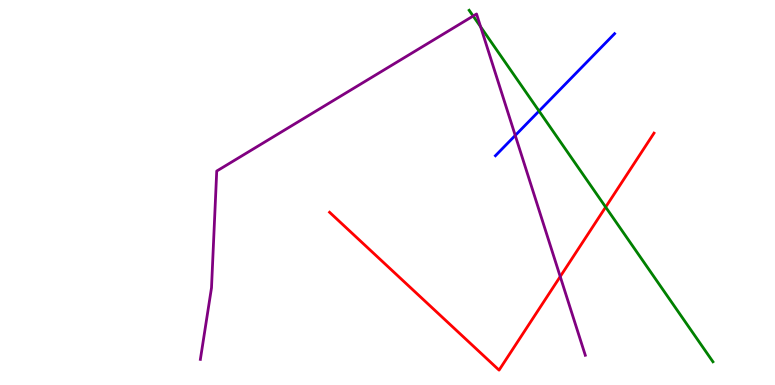[{'lines': ['blue', 'red'], 'intersections': []}, {'lines': ['green', 'red'], 'intersections': [{'x': 7.81, 'y': 4.62}]}, {'lines': ['purple', 'red'], 'intersections': [{'x': 7.23, 'y': 2.82}]}, {'lines': ['blue', 'green'], 'intersections': [{'x': 6.96, 'y': 7.12}]}, {'lines': ['blue', 'purple'], 'intersections': [{'x': 6.65, 'y': 6.48}]}, {'lines': ['green', 'purple'], 'intersections': [{'x': 6.11, 'y': 9.58}, {'x': 6.2, 'y': 9.3}]}]